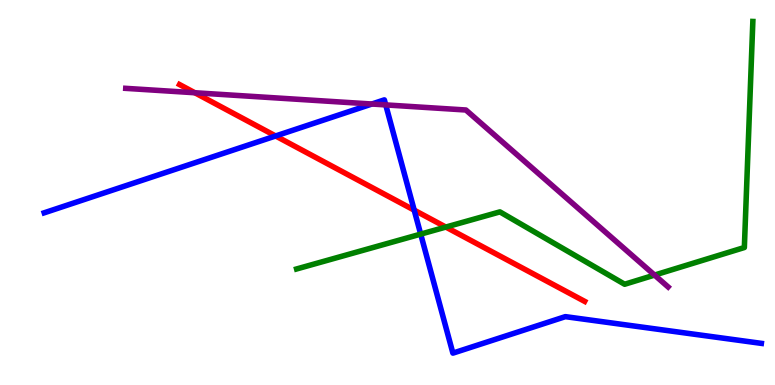[{'lines': ['blue', 'red'], 'intersections': [{'x': 3.56, 'y': 6.47}, {'x': 5.34, 'y': 4.54}]}, {'lines': ['green', 'red'], 'intersections': [{'x': 5.75, 'y': 4.1}]}, {'lines': ['purple', 'red'], 'intersections': [{'x': 2.51, 'y': 7.59}]}, {'lines': ['blue', 'green'], 'intersections': [{'x': 5.43, 'y': 3.92}]}, {'lines': ['blue', 'purple'], 'intersections': [{'x': 4.8, 'y': 7.3}, {'x': 4.98, 'y': 7.28}]}, {'lines': ['green', 'purple'], 'intersections': [{'x': 8.45, 'y': 2.86}]}]